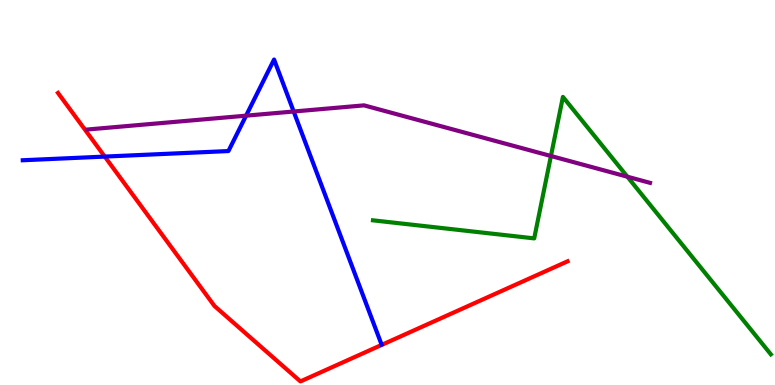[{'lines': ['blue', 'red'], 'intersections': [{'x': 1.35, 'y': 5.93}]}, {'lines': ['green', 'red'], 'intersections': []}, {'lines': ['purple', 'red'], 'intersections': []}, {'lines': ['blue', 'green'], 'intersections': []}, {'lines': ['blue', 'purple'], 'intersections': [{'x': 3.18, 'y': 7.0}, {'x': 3.79, 'y': 7.1}]}, {'lines': ['green', 'purple'], 'intersections': [{'x': 7.11, 'y': 5.95}, {'x': 8.1, 'y': 5.41}]}]